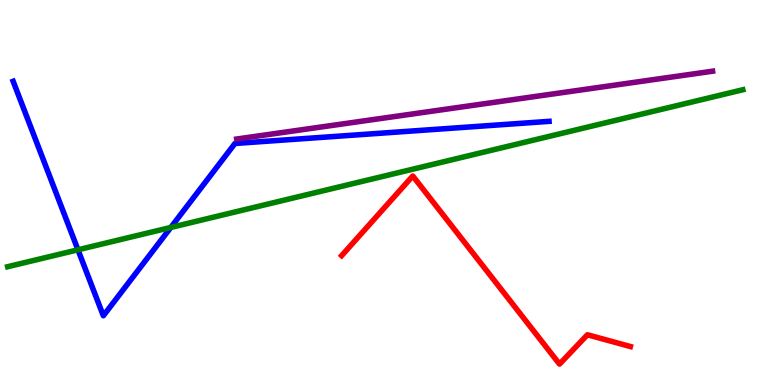[{'lines': ['blue', 'red'], 'intersections': []}, {'lines': ['green', 'red'], 'intersections': []}, {'lines': ['purple', 'red'], 'intersections': []}, {'lines': ['blue', 'green'], 'intersections': [{'x': 1.01, 'y': 3.51}, {'x': 2.2, 'y': 4.09}]}, {'lines': ['blue', 'purple'], 'intersections': []}, {'lines': ['green', 'purple'], 'intersections': []}]